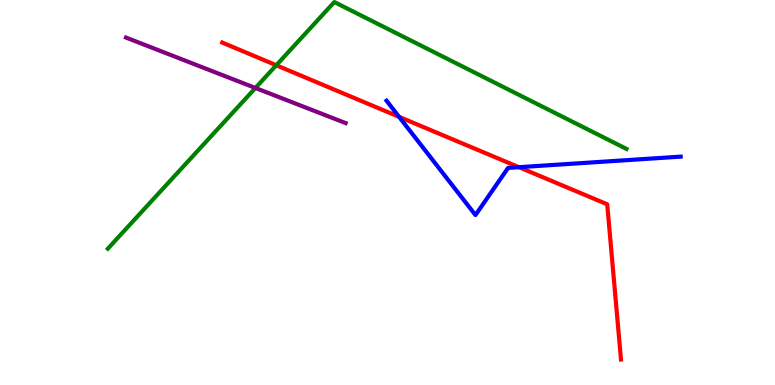[{'lines': ['blue', 'red'], 'intersections': [{'x': 5.15, 'y': 6.97}, {'x': 6.7, 'y': 5.66}]}, {'lines': ['green', 'red'], 'intersections': [{'x': 3.56, 'y': 8.31}]}, {'lines': ['purple', 'red'], 'intersections': []}, {'lines': ['blue', 'green'], 'intersections': []}, {'lines': ['blue', 'purple'], 'intersections': []}, {'lines': ['green', 'purple'], 'intersections': [{'x': 3.3, 'y': 7.72}]}]